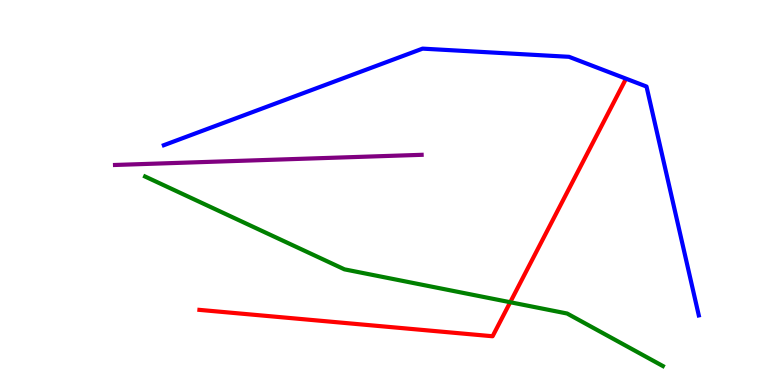[{'lines': ['blue', 'red'], 'intersections': []}, {'lines': ['green', 'red'], 'intersections': [{'x': 6.58, 'y': 2.15}]}, {'lines': ['purple', 'red'], 'intersections': []}, {'lines': ['blue', 'green'], 'intersections': []}, {'lines': ['blue', 'purple'], 'intersections': []}, {'lines': ['green', 'purple'], 'intersections': []}]